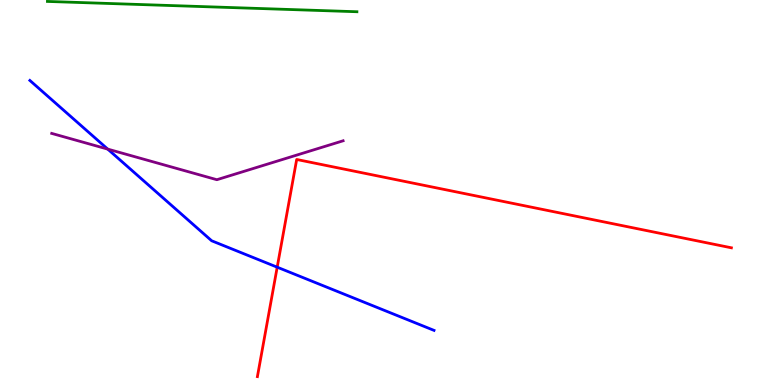[{'lines': ['blue', 'red'], 'intersections': [{'x': 3.58, 'y': 3.06}]}, {'lines': ['green', 'red'], 'intersections': []}, {'lines': ['purple', 'red'], 'intersections': []}, {'lines': ['blue', 'green'], 'intersections': []}, {'lines': ['blue', 'purple'], 'intersections': [{'x': 1.39, 'y': 6.13}]}, {'lines': ['green', 'purple'], 'intersections': []}]